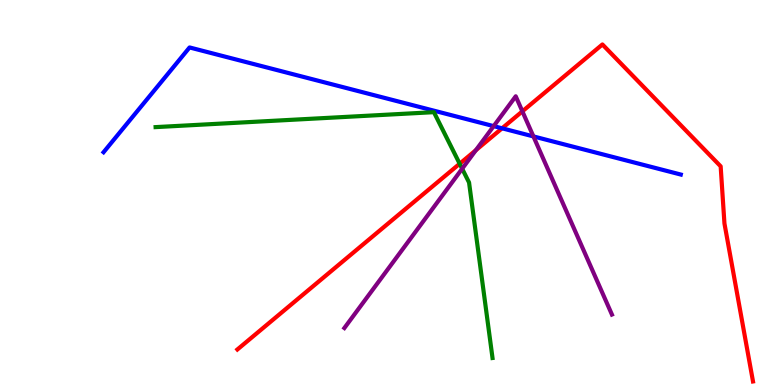[{'lines': ['blue', 'red'], 'intersections': [{'x': 6.48, 'y': 6.67}]}, {'lines': ['green', 'red'], 'intersections': [{'x': 5.93, 'y': 5.75}]}, {'lines': ['purple', 'red'], 'intersections': [{'x': 6.14, 'y': 6.1}, {'x': 6.74, 'y': 7.11}]}, {'lines': ['blue', 'green'], 'intersections': []}, {'lines': ['blue', 'purple'], 'intersections': [{'x': 6.37, 'y': 6.72}, {'x': 6.88, 'y': 6.46}]}, {'lines': ['green', 'purple'], 'intersections': [{'x': 5.96, 'y': 5.62}]}]